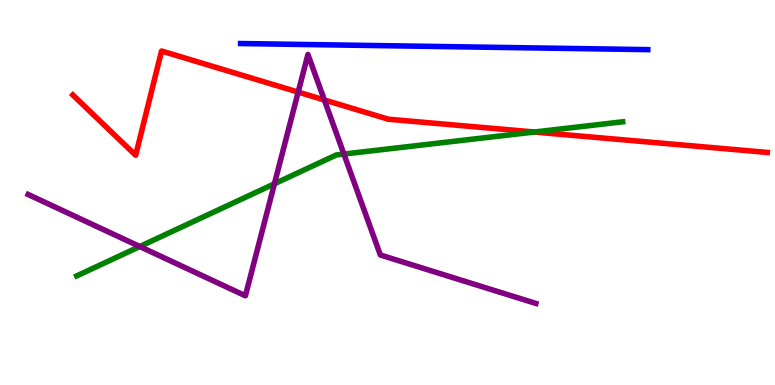[{'lines': ['blue', 'red'], 'intersections': []}, {'lines': ['green', 'red'], 'intersections': [{'x': 6.89, 'y': 6.57}]}, {'lines': ['purple', 'red'], 'intersections': [{'x': 3.85, 'y': 7.61}, {'x': 4.19, 'y': 7.4}]}, {'lines': ['blue', 'green'], 'intersections': []}, {'lines': ['blue', 'purple'], 'intersections': []}, {'lines': ['green', 'purple'], 'intersections': [{'x': 1.8, 'y': 3.6}, {'x': 3.54, 'y': 5.23}, {'x': 4.44, 'y': 6.0}]}]